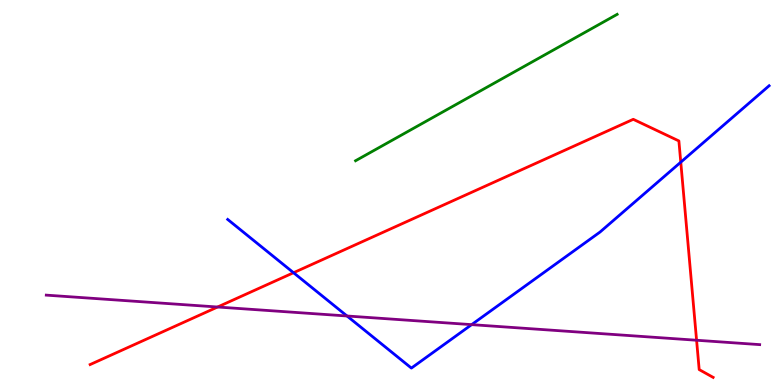[{'lines': ['blue', 'red'], 'intersections': [{'x': 3.79, 'y': 2.92}, {'x': 8.78, 'y': 5.79}]}, {'lines': ['green', 'red'], 'intersections': []}, {'lines': ['purple', 'red'], 'intersections': [{'x': 2.81, 'y': 2.03}, {'x': 8.99, 'y': 1.16}]}, {'lines': ['blue', 'green'], 'intersections': []}, {'lines': ['blue', 'purple'], 'intersections': [{'x': 4.48, 'y': 1.79}, {'x': 6.09, 'y': 1.57}]}, {'lines': ['green', 'purple'], 'intersections': []}]